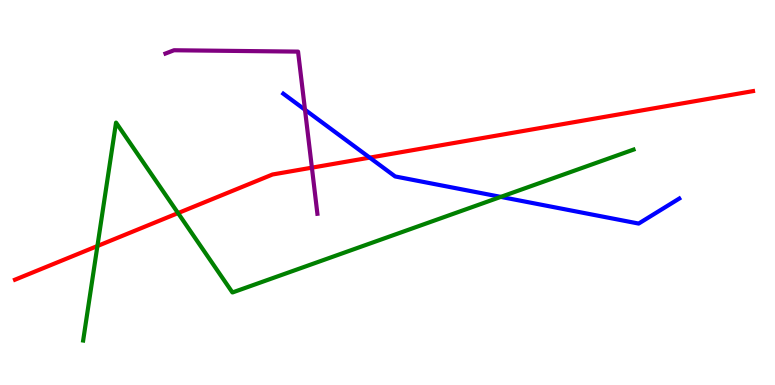[{'lines': ['blue', 'red'], 'intersections': [{'x': 4.77, 'y': 5.91}]}, {'lines': ['green', 'red'], 'intersections': [{'x': 1.26, 'y': 3.61}, {'x': 2.3, 'y': 4.47}]}, {'lines': ['purple', 'red'], 'intersections': [{'x': 4.02, 'y': 5.65}]}, {'lines': ['blue', 'green'], 'intersections': [{'x': 6.46, 'y': 4.89}]}, {'lines': ['blue', 'purple'], 'intersections': [{'x': 3.94, 'y': 7.15}]}, {'lines': ['green', 'purple'], 'intersections': []}]